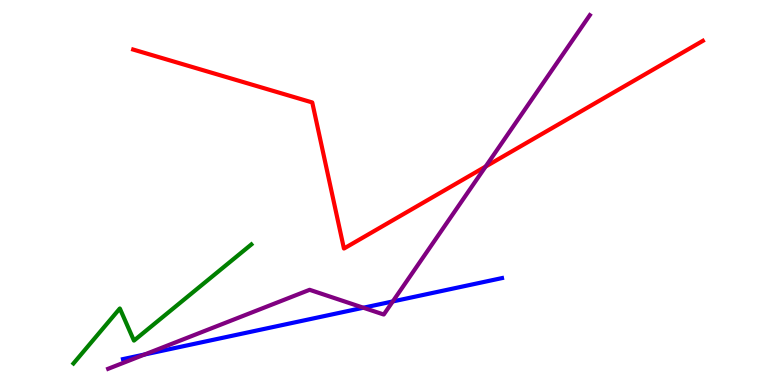[{'lines': ['blue', 'red'], 'intersections': []}, {'lines': ['green', 'red'], 'intersections': []}, {'lines': ['purple', 'red'], 'intersections': [{'x': 6.27, 'y': 5.67}]}, {'lines': ['blue', 'green'], 'intersections': []}, {'lines': ['blue', 'purple'], 'intersections': [{'x': 1.87, 'y': 0.793}, {'x': 4.69, 'y': 2.01}, {'x': 5.07, 'y': 2.17}]}, {'lines': ['green', 'purple'], 'intersections': []}]